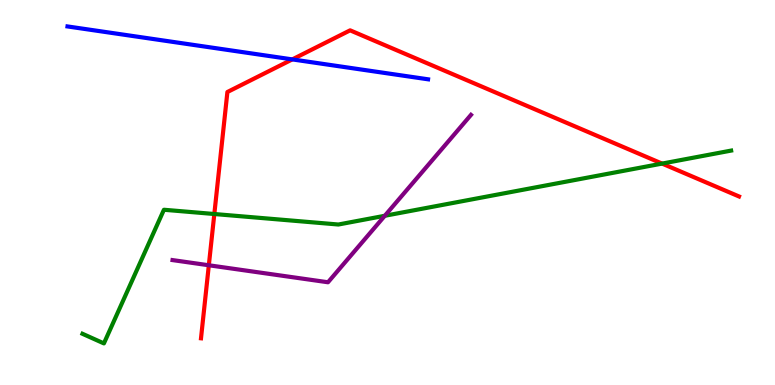[{'lines': ['blue', 'red'], 'intersections': [{'x': 3.77, 'y': 8.46}]}, {'lines': ['green', 'red'], 'intersections': [{'x': 2.77, 'y': 4.44}, {'x': 8.54, 'y': 5.75}]}, {'lines': ['purple', 'red'], 'intersections': [{'x': 2.69, 'y': 3.11}]}, {'lines': ['blue', 'green'], 'intersections': []}, {'lines': ['blue', 'purple'], 'intersections': []}, {'lines': ['green', 'purple'], 'intersections': [{'x': 4.97, 'y': 4.4}]}]